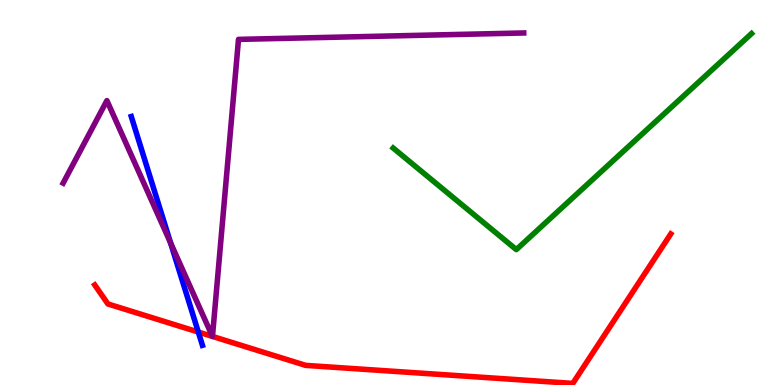[{'lines': ['blue', 'red'], 'intersections': [{'x': 2.56, 'y': 1.38}]}, {'lines': ['green', 'red'], 'intersections': []}, {'lines': ['purple', 'red'], 'intersections': [{'x': 2.74, 'y': 1.26}, {'x': 2.74, 'y': 1.26}]}, {'lines': ['blue', 'green'], 'intersections': []}, {'lines': ['blue', 'purple'], 'intersections': [{'x': 2.2, 'y': 3.69}]}, {'lines': ['green', 'purple'], 'intersections': []}]